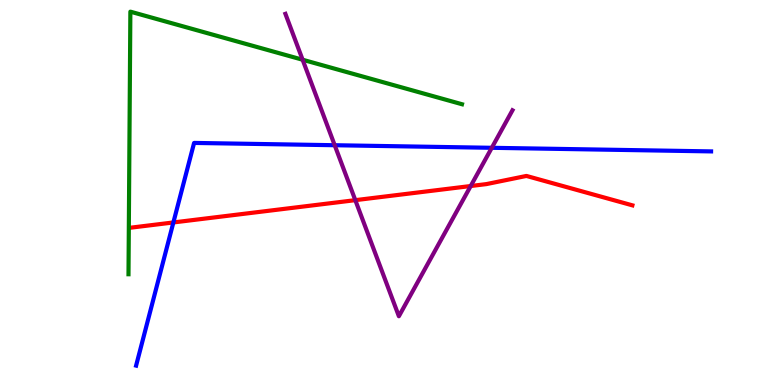[{'lines': ['blue', 'red'], 'intersections': [{'x': 2.24, 'y': 4.22}]}, {'lines': ['green', 'red'], 'intersections': []}, {'lines': ['purple', 'red'], 'intersections': [{'x': 4.58, 'y': 4.8}, {'x': 6.07, 'y': 5.17}]}, {'lines': ['blue', 'green'], 'intersections': []}, {'lines': ['blue', 'purple'], 'intersections': [{'x': 4.32, 'y': 6.23}, {'x': 6.35, 'y': 6.16}]}, {'lines': ['green', 'purple'], 'intersections': [{'x': 3.9, 'y': 8.45}]}]